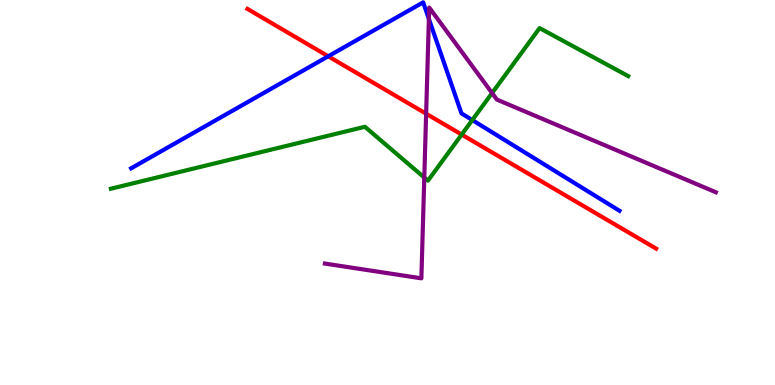[{'lines': ['blue', 'red'], 'intersections': [{'x': 4.24, 'y': 8.54}]}, {'lines': ['green', 'red'], 'intersections': [{'x': 5.96, 'y': 6.5}]}, {'lines': ['purple', 'red'], 'intersections': [{'x': 5.5, 'y': 7.05}]}, {'lines': ['blue', 'green'], 'intersections': [{'x': 6.09, 'y': 6.88}]}, {'lines': ['blue', 'purple'], 'intersections': [{'x': 5.53, 'y': 9.51}]}, {'lines': ['green', 'purple'], 'intersections': [{'x': 5.47, 'y': 5.39}, {'x': 6.35, 'y': 7.58}]}]